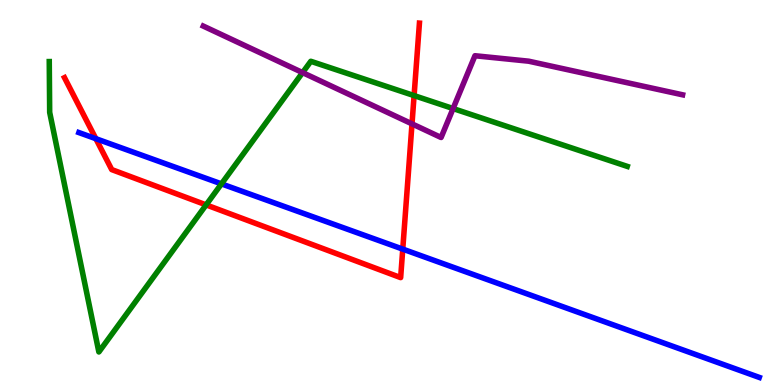[{'lines': ['blue', 'red'], 'intersections': [{'x': 1.24, 'y': 6.4}, {'x': 5.2, 'y': 3.53}]}, {'lines': ['green', 'red'], 'intersections': [{'x': 2.66, 'y': 4.68}, {'x': 5.34, 'y': 7.52}]}, {'lines': ['purple', 'red'], 'intersections': [{'x': 5.32, 'y': 6.78}]}, {'lines': ['blue', 'green'], 'intersections': [{'x': 2.86, 'y': 5.22}]}, {'lines': ['blue', 'purple'], 'intersections': []}, {'lines': ['green', 'purple'], 'intersections': [{'x': 3.9, 'y': 8.11}, {'x': 5.85, 'y': 7.18}]}]